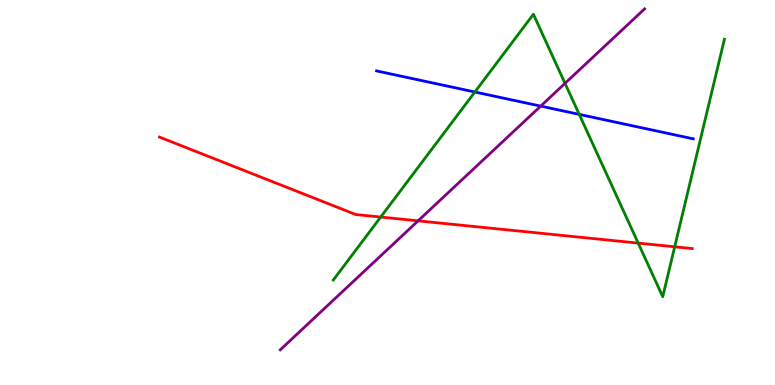[{'lines': ['blue', 'red'], 'intersections': []}, {'lines': ['green', 'red'], 'intersections': [{'x': 4.91, 'y': 4.36}, {'x': 8.23, 'y': 3.69}, {'x': 8.71, 'y': 3.59}]}, {'lines': ['purple', 'red'], 'intersections': [{'x': 5.39, 'y': 4.26}]}, {'lines': ['blue', 'green'], 'intersections': [{'x': 6.13, 'y': 7.61}, {'x': 7.47, 'y': 7.03}]}, {'lines': ['blue', 'purple'], 'intersections': [{'x': 6.98, 'y': 7.24}]}, {'lines': ['green', 'purple'], 'intersections': [{'x': 7.29, 'y': 7.84}]}]